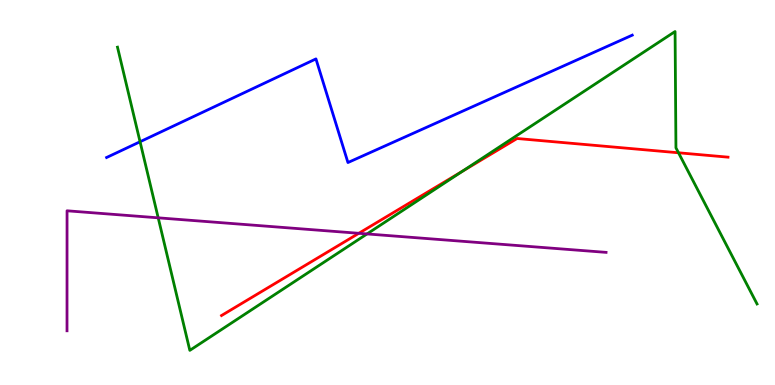[{'lines': ['blue', 'red'], 'intersections': []}, {'lines': ['green', 'red'], 'intersections': [{'x': 5.97, 'y': 5.55}, {'x': 8.75, 'y': 6.03}]}, {'lines': ['purple', 'red'], 'intersections': [{'x': 4.63, 'y': 3.94}]}, {'lines': ['blue', 'green'], 'intersections': [{'x': 1.81, 'y': 6.32}]}, {'lines': ['blue', 'purple'], 'intersections': []}, {'lines': ['green', 'purple'], 'intersections': [{'x': 2.04, 'y': 4.34}, {'x': 4.74, 'y': 3.92}]}]